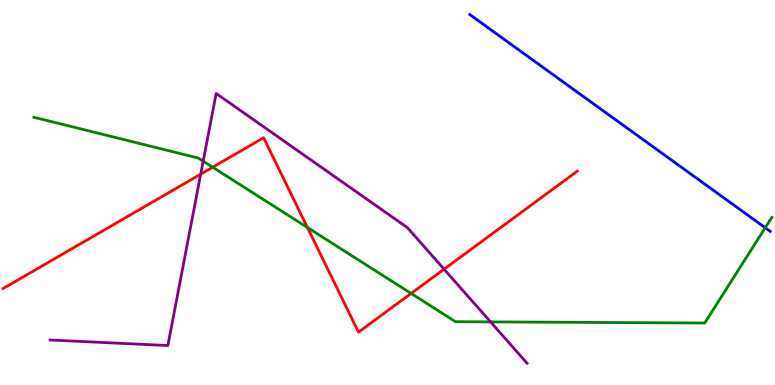[{'lines': ['blue', 'red'], 'intersections': []}, {'lines': ['green', 'red'], 'intersections': [{'x': 2.74, 'y': 5.66}, {'x': 3.97, 'y': 4.09}, {'x': 5.3, 'y': 2.38}]}, {'lines': ['purple', 'red'], 'intersections': [{'x': 2.59, 'y': 5.48}, {'x': 5.73, 'y': 3.01}]}, {'lines': ['blue', 'green'], 'intersections': [{'x': 9.87, 'y': 4.08}]}, {'lines': ['blue', 'purple'], 'intersections': []}, {'lines': ['green', 'purple'], 'intersections': [{'x': 2.62, 'y': 5.81}, {'x': 6.33, 'y': 1.64}]}]